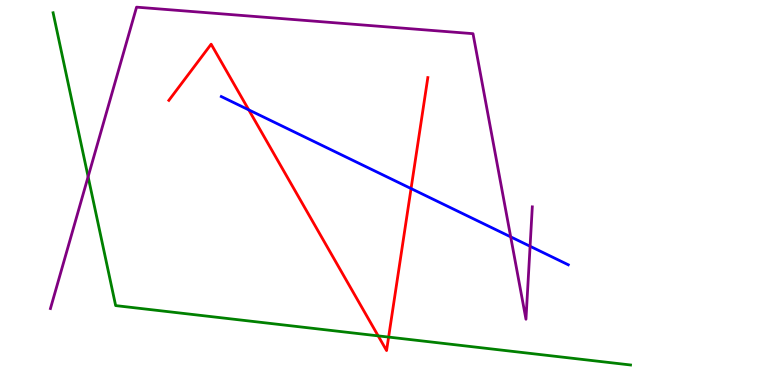[{'lines': ['blue', 'red'], 'intersections': [{'x': 3.21, 'y': 7.15}, {'x': 5.3, 'y': 5.1}]}, {'lines': ['green', 'red'], 'intersections': [{'x': 4.88, 'y': 1.28}, {'x': 5.01, 'y': 1.24}]}, {'lines': ['purple', 'red'], 'intersections': []}, {'lines': ['blue', 'green'], 'intersections': []}, {'lines': ['blue', 'purple'], 'intersections': [{'x': 6.59, 'y': 3.85}, {'x': 6.84, 'y': 3.6}]}, {'lines': ['green', 'purple'], 'intersections': [{'x': 1.14, 'y': 5.41}]}]